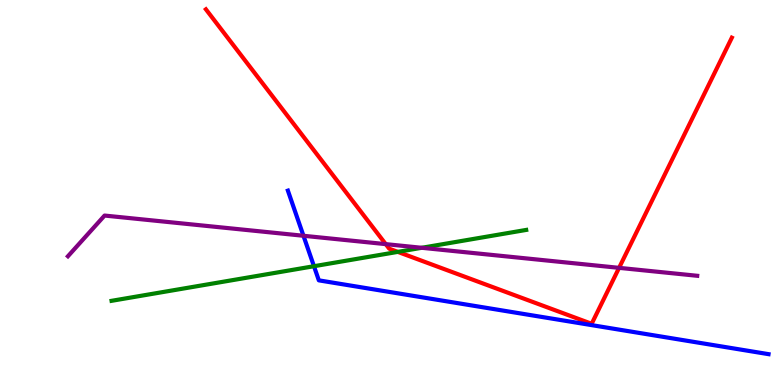[{'lines': ['blue', 'red'], 'intersections': []}, {'lines': ['green', 'red'], 'intersections': [{'x': 5.13, 'y': 3.46}]}, {'lines': ['purple', 'red'], 'intersections': [{'x': 4.98, 'y': 3.66}, {'x': 7.99, 'y': 3.04}]}, {'lines': ['blue', 'green'], 'intersections': [{'x': 4.05, 'y': 3.09}]}, {'lines': ['blue', 'purple'], 'intersections': [{'x': 3.92, 'y': 3.88}]}, {'lines': ['green', 'purple'], 'intersections': [{'x': 5.44, 'y': 3.56}]}]